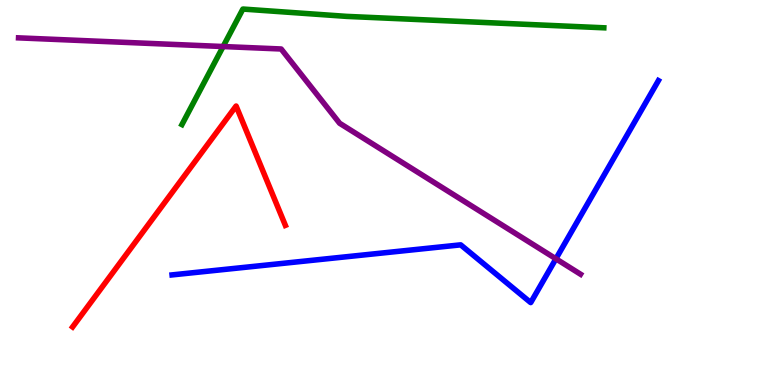[{'lines': ['blue', 'red'], 'intersections': []}, {'lines': ['green', 'red'], 'intersections': []}, {'lines': ['purple', 'red'], 'intersections': []}, {'lines': ['blue', 'green'], 'intersections': []}, {'lines': ['blue', 'purple'], 'intersections': [{'x': 7.17, 'y': 3.28}]}, {'lines': ['green', 'purple'], 'intersections': [{'x': 2.88, 'y': 8.79}]}]